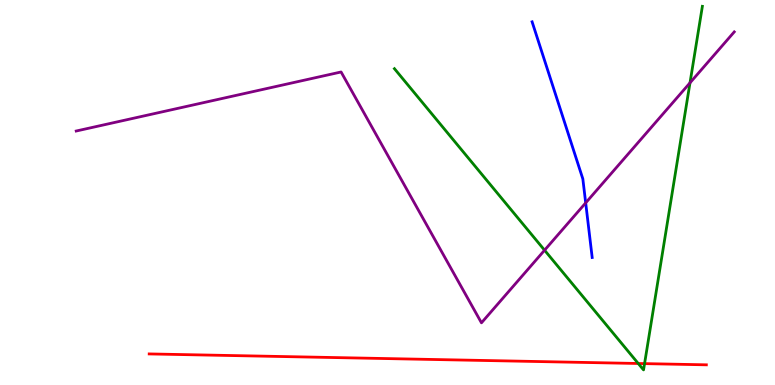[{'lines': ['blue', 'red'], 'intersections': []}, {'lines': ['green', 'red'], 'intersections': [{'x': 8.24, 'y': 0.559}, {'x': 8.32, 'y': 0.555}]}, {'lines': ['purple', 'red'], 'intersections': []}, {'lines': ['blue', 'green'], 'intersections': []}, {'lines': ['blue', 'purple'], 'intersections': [{'x': 7.56, 'y': 4.73}]}, {'lines': ['green', 'purple'], 'intersections': [{'x': 7.03, 'y': 3.5}, {'x': 8.9, 'y': 7.85}]}]